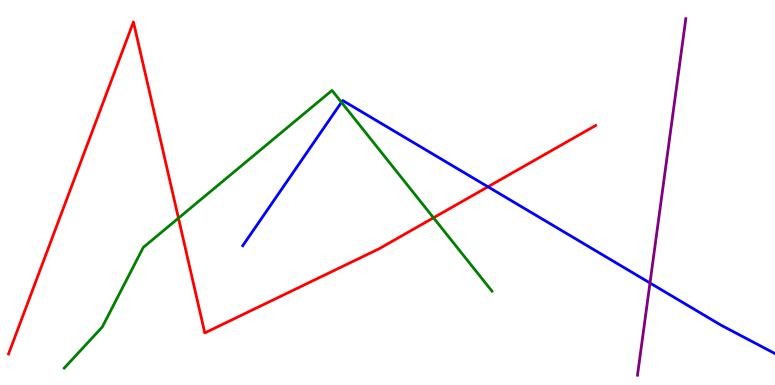[{'lines': ['blue', 'red'], 'intersections': [{'x': 6.3, 'y': 5.15}]}, {'lines': ['green', 'red'], 'intersections': [{'x': 2.3, 'y': 4.33}, {'x': 5.59, 'y': 4.34}]}, {'lines': ['purple', 'red'], 'intersections': []}, {'lines': ['blue', 'green'], 'intersections': [{'x': 4.41, 'y': 7.34}]}, {'lines': ['blue', 'purple'], 'intersections': [{'x': 8.39, 'y': 2.65}]}, {'lines': ['green', 'purple'], 'intersections': []}]